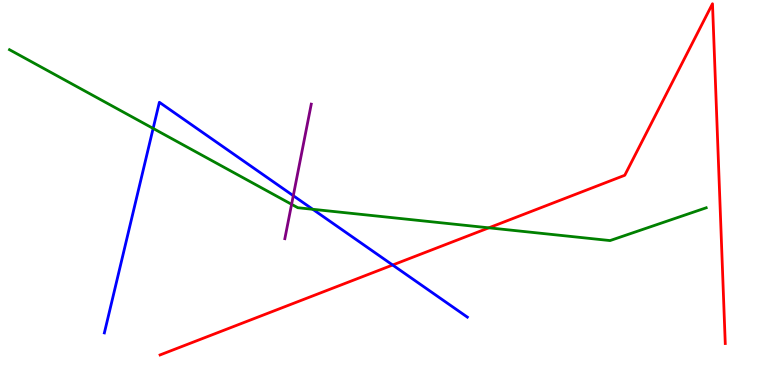[{'lines': ['blue', 'red'], 'intersections': [{'x': 5.07, 'y': 3.12}]}, {'lines': ['green', 'red'], 'intersections': [{'x': 6.31, 'y': 4.08}]}, {'lines': ['purple', 'red'], 'intersections': []}, {'lines': ['blue', 'green'], 'intersections': [{'x': 1.98, 'y': 6.66}, {'x': 4.04, 'y': 4.56}]}, {'lines': ['blue', 'purple'], 'intersections': [{'x': 3.78, 'y': 4.92}]}, {'lines': ['green', 'purple'], 'intersections': [{'x': 3.76, 'y': 4.69}]}]